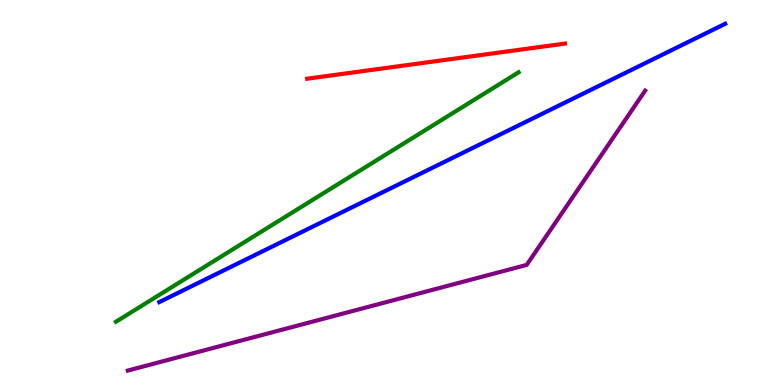[{'lines': ['blue', 'red'], 'intersections': []}, {'lines': ['green', 'red'], 'intersections': []}, {'lines': ['purple', 'red'], 'intersections': []}, {'lines': ['blue', 'green'], 'intersections': []}, {'lines': ['blue', 'purple'], 'intersections': []}, {'lines': ['green', 'purple'], 'intersections': []}]